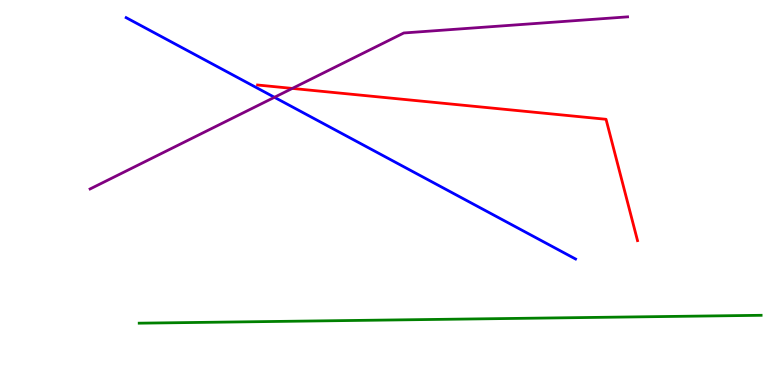[{'lines': ['blue', 'red'], 'intersections': []}, {'lines': ['green', 'red'], 'intersections': []}, {'lines': ['purple', 'red'], 'intersections': [{'x': 3.77, 'y': 7.7}]}, {'lines': ['blue', 'green'], 'intersections': []}, {'lines': ['blue', 'purple'], 'intersections': [{'x': 3.54, 'y': 7.47}]}, {'lines': ['green', 'purple'], 'intersections': []}]